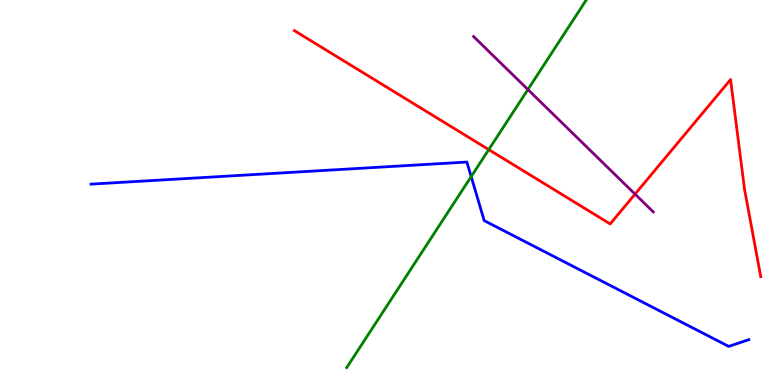[{'lines': ['blue', 'red'], 'intersections': []}, {'lines': ['green', 'red'], 'intersections': [{'x': 6.31, 'y': 6.11}]}, {'lines': ['purple', 'red'], 'intersections': [{'x': 8.19, 'y': 4.96}]}, {'lines': ['blue', 'green'], 'intersections': [{'x': 6.08, 'y': 5.41}]}, {'lines': ['blue', 'purple'], 'intersections': []}, {'lines': ['green', 'purple'], 'intersections': [{'x': 6.81, 'y': 7.67}]}]